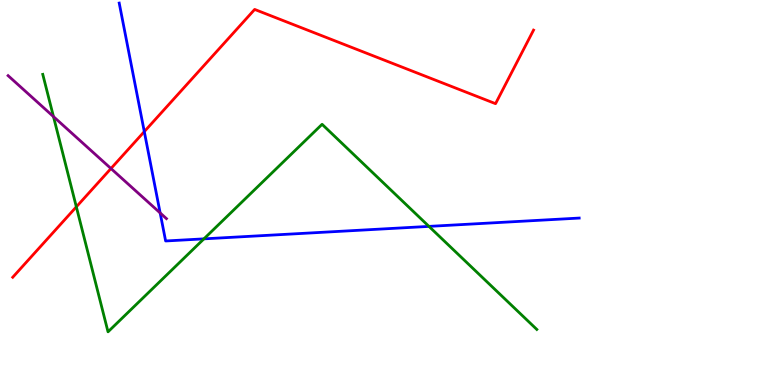[{'lines': ['blue', 'red'], 'intersections': [{'x': 1.86, 'y': 6.58}]}, {'lines': ['green', 'red'], 'intersections': [{'x': 0.985, 'y': 4.63}]}, {'lines': ['purple', 'red'], 'intersections': [{'x': 1.43, 'y': 5.62}]}, {'lines': ['blue', 'green'], 'intersections': [{'x': 2.63, 'y': 3.8}, {'x': 5.53, 'y': 4.12}]}, {'lines': ['blue', 'purple'], 'intersections': [{'x': 2.07, 'y': 4.47}]}, {'lines': ['green', 'purple'], 'intersections': [{'x': 0.69, 'y': 6.97}]}]